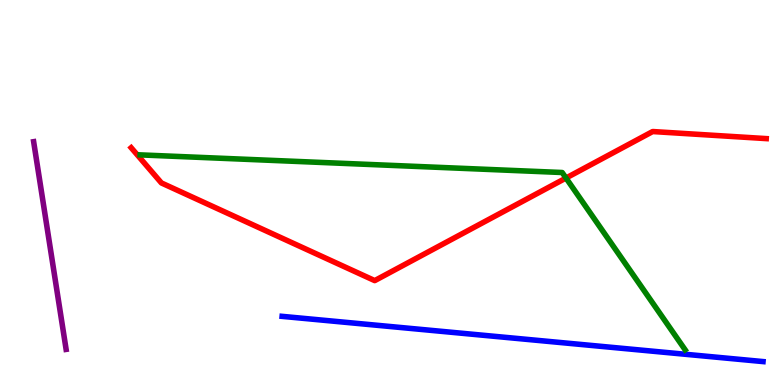[{'lines': ['blue', 'red'], 'intersections': []}, {'lines': ['green', 'red'], 'intersections': [{'x': 7.3, 'y': 5.38}]}, {'lines': ['purple', 'red'], 'intersections': []}, {'lines': ['blue', 'green'], 'intersections': []}, {'lines': ['blue', 'purple'], 'intersections': []}, {'lines': ['green', 'purple'], 'intersections': []}]